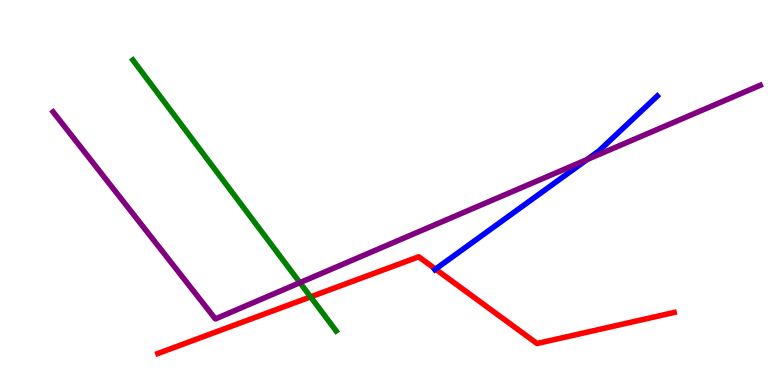[{'lines': ['blue', 'red'], 'intersections': [{'x': 5.62, 'y': 3.01}]}, {'lines': ['green', 'red'], 'intersections': [{'x': 4.01, 'y': 2.29}]}, {'lines': ['purple', 'red'], 'intersections': []}, {'lines': ['blue', 'green'], 'intersections': []}, {'lines': ['blue', 'purple'], 'intersections': [{'x': 7.57, 'y': 5.86}]}, {'lines': ['green', 'purple'], 'intersections': [{'x': 3.87, 'y': 2.66}]}]